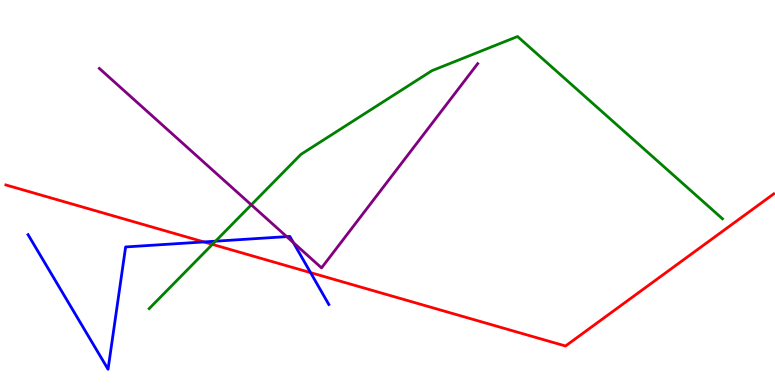[{'lines': ['blue', 'red'], 'intersections': [{'x': 2.63, 'y': 3.72}, {'x': 4.01, 'y': 2.92}]}, {'lines': ['green', 'red'], 'intersections': [{'x': 2.74, 'y': 3.65}]}, {'lines': ['purple', 'red'], 'intersections': []}, {'lines': ['blue', 'green'], 'intersections': [{'x': 2.78, 'y': 3.74}]}, {'lines': ['blue', 'purple'], 'intersections': [{'x': 3.7, 'y': 3.85}, {'x': 3.79, 'y': 3.7}]}, {'lines': ['green', 'purple'], 'intersections': [{'x': 3.24, 'y': 4.68}]}]